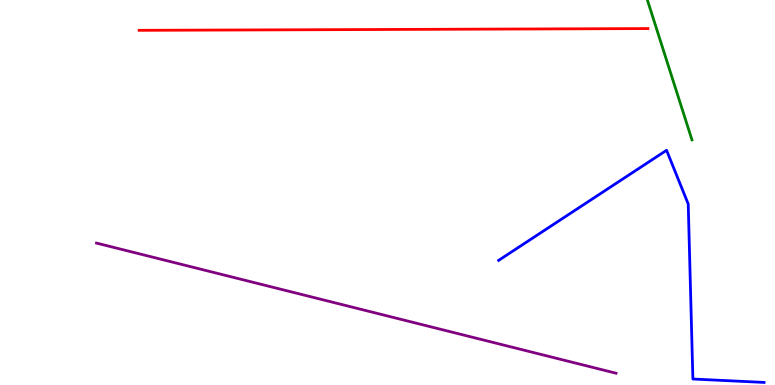[{'lines': ['blue', 'red'], 'intersections': []}, {'lines': ['green', 'red'], 'intersections': []}, {'lines': ['purple', 'red'], 'intersections': []}, {'lines': ['blue', 'green'], 'intersections': []}, {'lines': ['blue', 'purple'], 'intersections': []}, {'lines': ['green', 'purple'], 'intersections': []}]